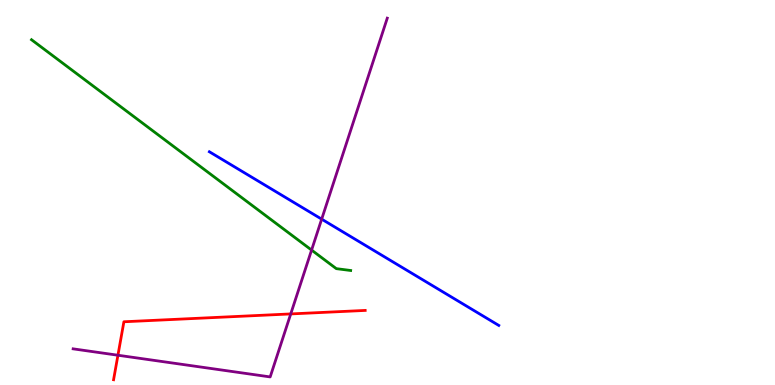[{'lines': ['blue', 'red'], 'intersections': []}, {'lines': ['green', 'red'], 'intersections': []}, {'lines': ['purple', 'red'], 'intersections': [{'x': 1.52, 'y': 0.773}, {'x': 3.75, 'y': 1.85}]}, {'lines': ['blue', 'green'], 'intersections': []}, {'lines': ['blue', 'purple'], 'intersections': [{'x': 4.15, 'y': 4.31}]}, {'lines': ['green', 'purple'], 'intersections': [{'x': 4.02, 'y': 3.5}]}]